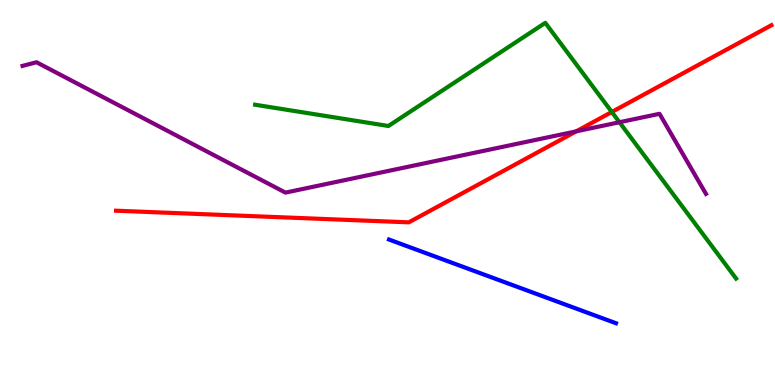[{'lines': ['blue', 'red'], 'intersections': []}, {'lines': ['green', 'red'], 'intersections': [{'x': 7.89, 'y': 7.09}]}, {'lines': ['purple', 'red'], 'intersections': [{'x': 7.43, 'y': 6.59}]}, {'lines': ['blue', 'green'], 'intersections': []}, {'lines': ['blue', 'purple'], 'intersections': []}, {'lines': ['green', 'purple'], 'intersections': [{'x': 7.99, 'y': 6.82}]}]